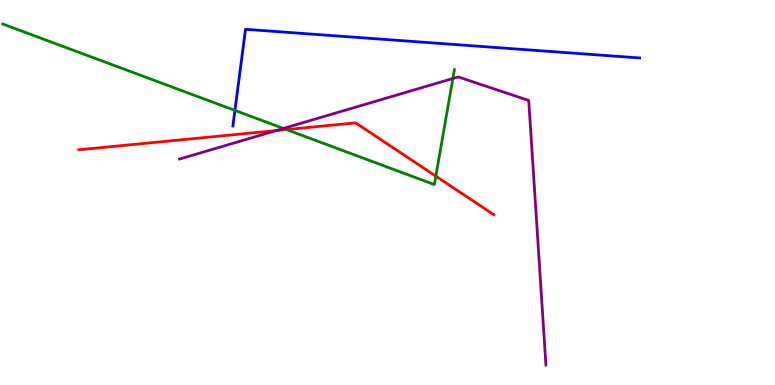[{'lines': ['blue', 'red'], 'intersections': []}, {'lines': ['green', 'red'], 'intersections': [{'x': 3.7, 'y': 6.63}, {'x': 5.62, 'y': 5.42}]}, {'lines': ['purple', 'red'], 'intersections': [{'x': 3.56, 'y': 6.61}]}, {'lines': ['blue', 'green'], 'intersections': [{'x': 3.03, 'y': 7.13}]}, {'lines': ['blue', 'purple'], 'intersections': []}, {'lines': ['green', 'purple'], 'intersections': [{'x': 3.66, 'y': 6.66}, {'x': 5.84, 'y': 7.96}]}]